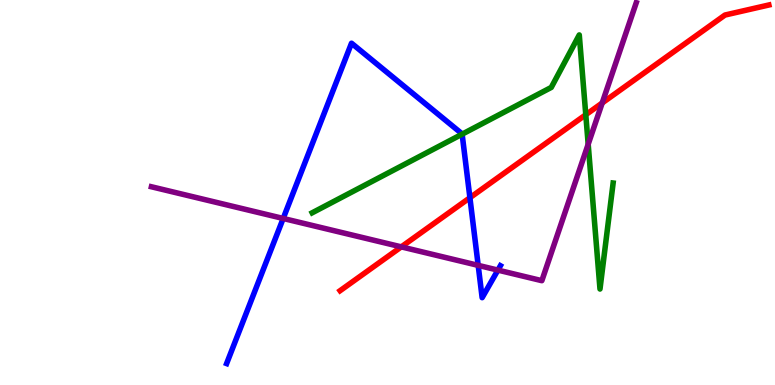[{'lines': ['blue', 'red'], 'intersections': [{'x': 6.06, 'y': 4.86}]}, {'lines': ['green', 'red'], 'intersections': [{'x': 7.56, 'y': 7.02}]}, {'lines': ['purple', 'red'], 'intersections': [{'x': 5.18, 'y': 3.59}, {'x': 7.77, 'y': 7.33}]}, {'lines': ['blue', 'green'], 'intersections': [{'x': 5.96, 'y': 6.52}]}, {'lines': ['blue', 'purple'], 'intersections': [{'x': 3.65, 'y': 4.33}, {'x': 6.17, 'y': 3.11}, {'x': 6.42, 'y': 2.98}]}, {'lines': ['green', 'purple'], 'intersections': [{'x': 7.59, 'y': 6.25}]}]